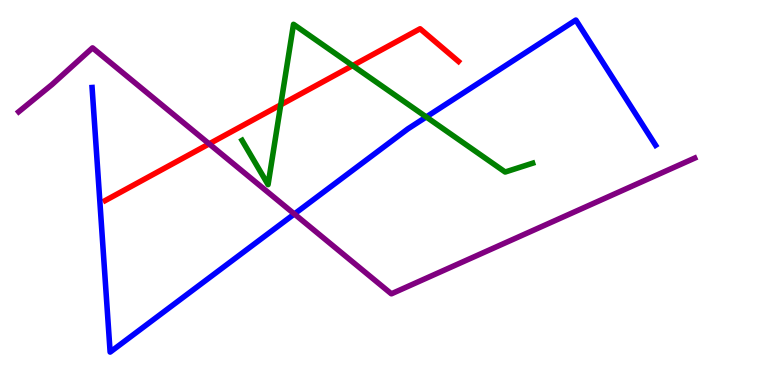[{'lines': ['blue', 'red'], 'intersections': []}, {'lines': ['green', 'red'], 'intersections': [{'x': 3.62, 'y': 7.28}, {'x': 4.55, 'y': 8.3}]}, {'lines': ['purple', 'red'], 'intersections': [{'x': 2.7, 'y': 6.26}]}, {'lines': ['blue', 'green'], 'intersections': [{'x': 5.5, 'y': 6.96}]}, {'lines': ['blue', 'purple'], 'intersections': [{'x': 3.8, 'y': 4.44}]}, {'lines': ['green', 'purple'], 'intersections': []}]